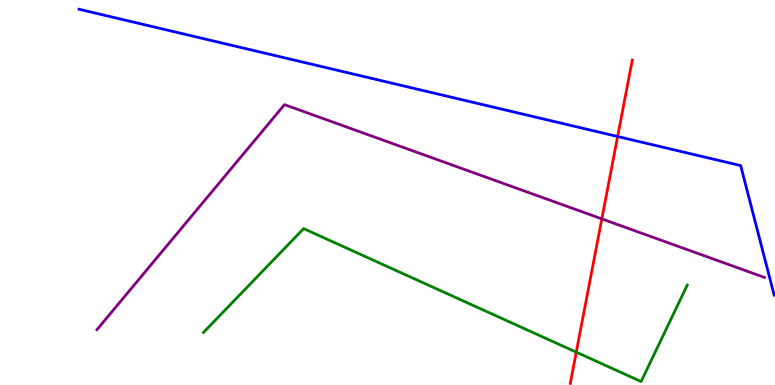[{'lines': ['blue', 'red'], 'intersections': [{'x': 7.97, 'y': 6.45}]}, {'lines': ['green', 'red'], 'intersections': [{'x': 7.44, 'y': 0.853}]}, {'lines': ['purple', 'red'], 'intersections': [{'x': 7.77, 'y': 4.31}]}, {'lines': ['blue', 'green'], 'intersections': []}, {'lines': ['blue', 'purple'], 'intersections': []}, {'lines': ['green', 'purple'], 'intersections': []}]